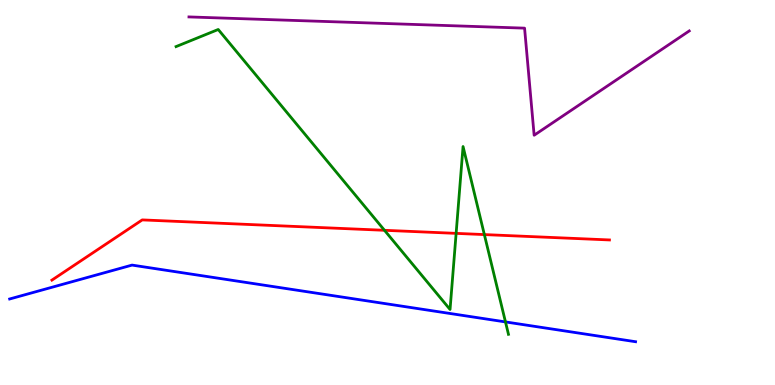[{'lines': ['blue', 'red'], 'intersections': []}, {'lines': ['green', 'red'], 'intersections': [{'x': 4.96, 'y': 4.02}, {'x': 5.89, 'y': 3.94}, {'x': 6.25, 'y': 3.91}]}, {'lines': ['purple', 'red'], 'intersections': []}, {'lines': ['blue', 'green'], 'intersections': [{'x': 6.52, 'y': 1.64}]}, {'lines': ['blue', 'purple'], 'intersections': []}, {'lines': ['green', 'purple'], 'intersections': []}]